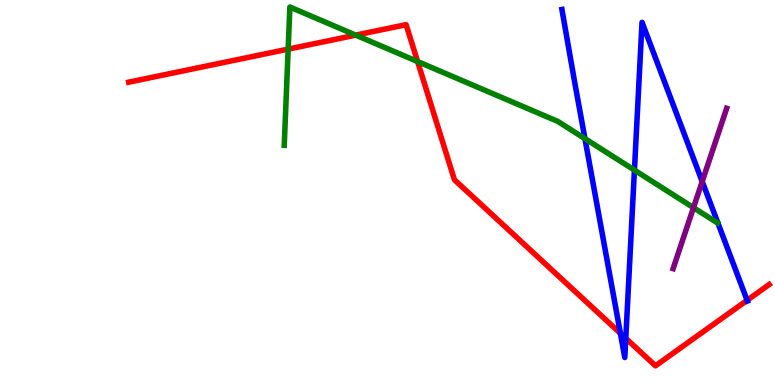[{'lines': ['blue', 'red'], 'intersections': [{'x': 8.0, 'y': 1.34}, {'x': 8.07, 'y': 1.21}, {'x': 9.64, 'y': 2.2}]}, {'lines': ['green', 'red'], 'intersections': [{'x': 3.72, 'y': 8.72}, {'x': 4.59, 'y': 9.09}, {'x': 5.39, 'y': 8.4}]}, {'lines': ['purple', 'red'], 'intersections': []}, {'lines': ['blue', 'green'], 'intersections': [{'x': 7.55, 'y': 6.4}, {'x': 8.19, 'y': 5.58}]}, {'lines': ['blue', 'purple'], 'intersections': [{'x': 9.06, 'y': 5.28}]}, {'lines': ['green', 'purple'], 'intersections': [{'x': 8.95, 'y': 4.61}]}]